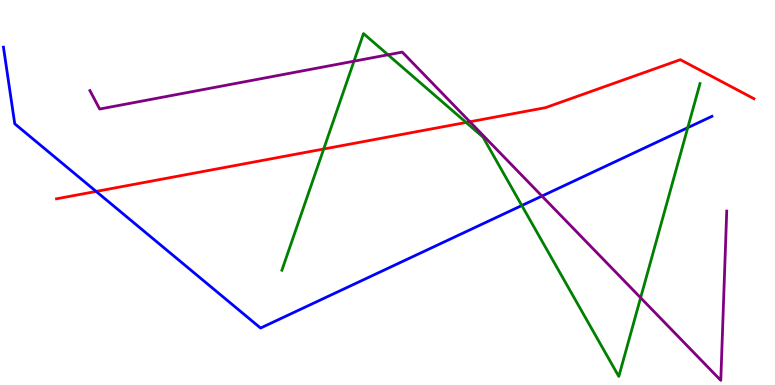[{'lines': ['blue', 'red'], 'intersections': [{'x': 1.24, 'y': 5.03}]}, {'lines': ['green', 'red'], 'intersections': [{'x': 4.18, 'y': 6.13}, {'x': 6.01, 'y': 6.82}]}, {'lines': ['purple', 'red'], 'intersections': [{'x': 6.06, 'y': 6.84}]}, {'lines': ['blue', 'green'], 'intersections': [{'x': 6.73, 'y': 4.66}, {'x': 8.87, 'y': 6.68}]}, {'lines': ['blue', 'purple'], 'intersections': [{'x': 6.99, 'y': 4.91}]}, {'lines': ['green', 'purple'], 'intersections': [{'x': 4.57, 'y': 8.41}, {'x': 5.01, 'y': 8.58}, {'x': 8.27, 'y': 2.27}]}]